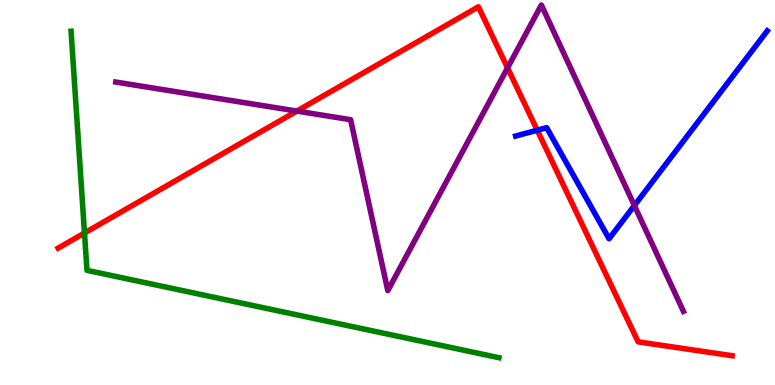[{'lines': ['blue', 'red'], 'intersections': [{'x': 6.93, 'y': 6.62}]}, {'lines': ['green', 'red'], 'intersections': [{'x': 1.09, 'y': 3.95}]}, {'lines': ['purple', 'red'], 'intersections': [{'x': 3.83, 'y': 7.11}, {'x': 6.55, 'y': 8.24}]}, {'lines': ['blue', 'green'], 'intersections': []}, {'lines': ['blue', 'purple'], 'intersections': [{'x': 8.19, 'y': 4.66}]}, {'lines': ['green', 'purple'], 'intersections': []}]